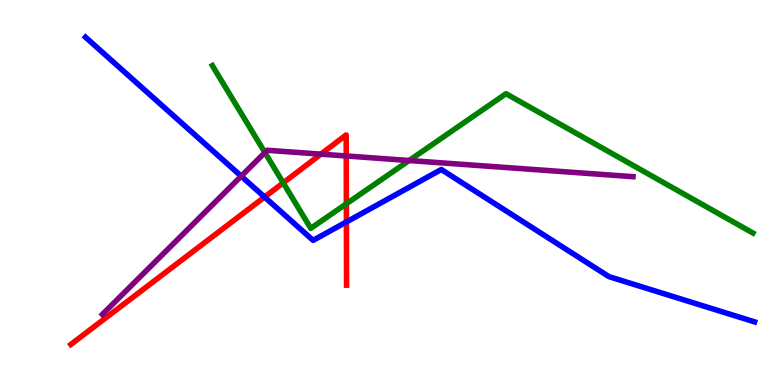[{'lines': ['blue', 'red'], 'intersections': [{'x': 3.41, 'y': 4.88}, {'x': 4.47, 'y': 4.23}]}, {'lines': ['green', 'red'], 'intersections': [{'x': 3.65, 'y': 5.25}, {'x': 4.47, 'y': 4.71}]}, {'lines': ['purple', 'red'], 'intersections': [{'x': 4.14, 'y': 6.0}, {'x': 4.47, 'y': 5.95}]}, {'lines': ['blue', 'green'], 'intersections': []}, {'lines': ['blue', 'purple'], 'intersections': [{'x': 3.11, 'y': 5.42}]}, {'lines': ['green', 'purple'], 'intersections': [{'x': 3.42, 'y': 6.04}, {'x': 5.28, 'y': 5.83}]}]